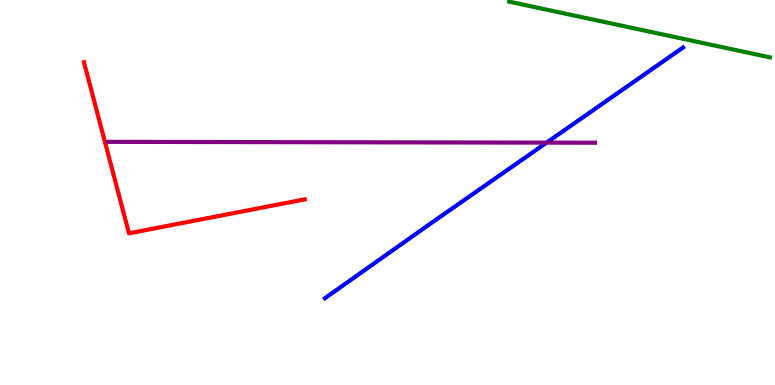[{'lines': ['blue', 'red'], 'intersections': []}, {'lines': ['green', 'red'], 'intersections': []}, {'lines': ['purple', 'red'], 'intersections': []}, {'lines': ['blue', 'green'], 'intersections': []}, {'lines': ['blue', 'purple'], 'intersections': [{'x': 7.05, 'y': 6.3}]}, {'lines': ['green', 'purple'], 'intersections': []}]